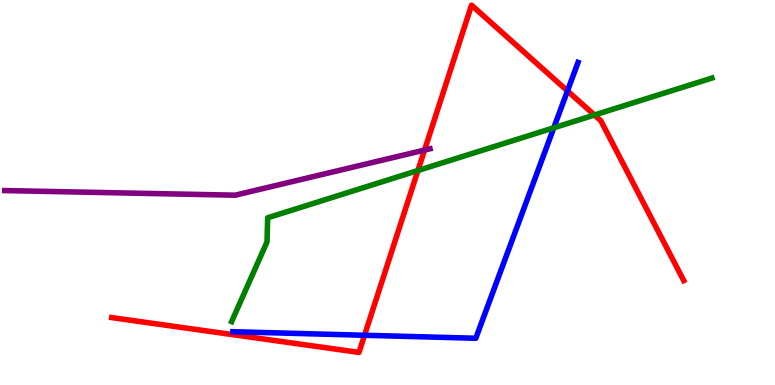[{'lines': ['blue', 'red'], 'intersections': [{'x': 4.7, 'y': 1.29}, {'x': 7.32, 'y': 7.64}]}, {'lines': ['green', 'red'], 'intersections': [{'x': 5.39, 'y': 5.57}, {'x': 7.67, 'y': 7.01}]}, {'lines': ['purple', 'red'], 'intersections': [{'x': 5.48, 'y': 6.1}]}, {'lines': ['blue', 'green'], 'intersections': [{'x': 7.15, 'y': 6.68}]}, {'lines': ['blue', 'purple'], 'intersections': []}, {'lines': ['green', 'purple'], 'intersections': []}]